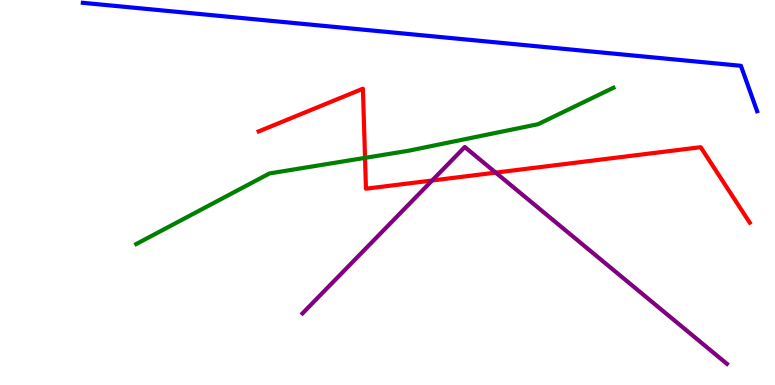[{'lines': ['blue', 'red'], 'intersections': []}, {'lines': ['green', 'red'], 'intersections': [{'x': 4.71, 'y': 5.9}]}, {'lines': ['purple', 'red'], 'intersections': [{'x': 5.58, 'y': 5.31}, {'x': 6.4, 'y': 5.52}]}, {'lines': ['blue', 'green'], 'intersections': []}, {'lines': ['blue', 'purple'], 'intersections': []}, {'lines': ['green', 'purple'], 'intersections': []}]